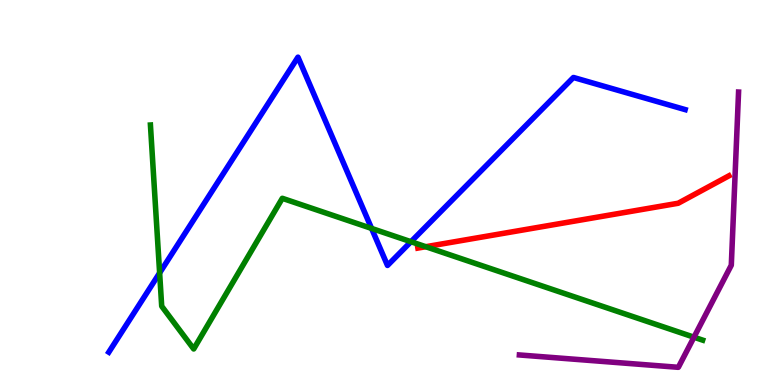[{'lines': ['blue', 'red'], 'intersections': []}, {'lines': ['green', 'red'], 'intersections': [{'x': 5.49, 'y': 3.59}]}, {'lines': ['purple', 'red'], 'intersections': []}, {'lines': ['blue', 'green'], 'intersections': [{'x': 2.06, 'y': 2.91}, {'x': 4.79, 'y': 4.07}, {'x': 5.3, 'y': 3.72}]}, {'lines': ['blue', 'purple'], 'intersections': []}, {'lines': ['green', 'purple'], 'intersections': [{'x': 8.95, 'y': 1.24}]}]